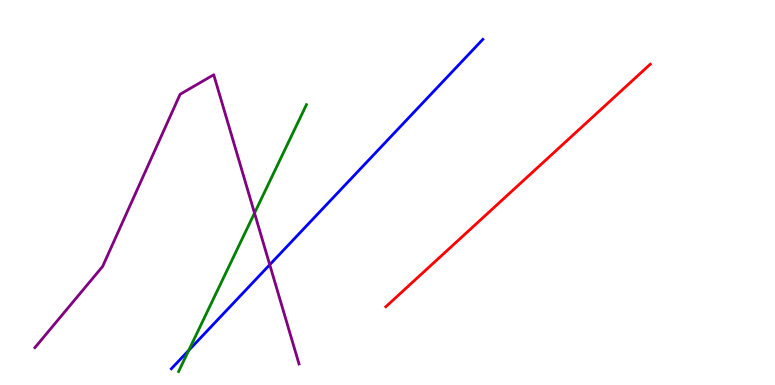[{'lines': ['blue', 'red'], 'intersections': []}, {'lines': ['green', 'red'], 'intersections': []}, {'lines': ['purple', 'red'], 'intersections': []}, {'lines': ['blue', 'green'], 'intersections': [{'x': 2.44, 'y': 0.899}]}, {'lines': ['blue', 'purple'], 'intersections': [{'x': 3.48, 'y': 3.12}]}, {'lines': ['green', 'purple'], 'intersections': [{'x': 3.28, 'y': 4.47}]}]